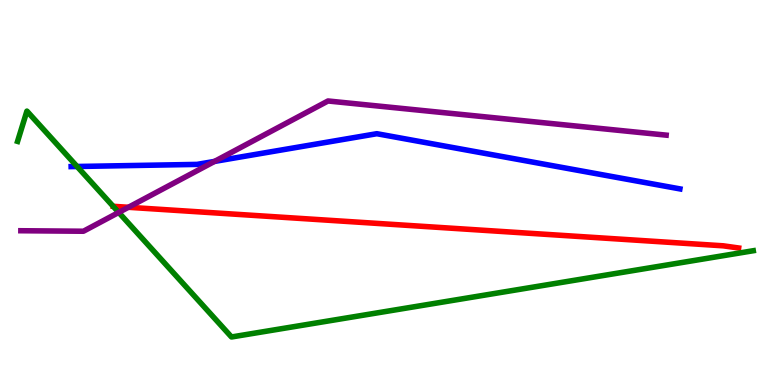[{'lines': ['blue', 'red'], 'intersections': []}, {'lines': ['green', 'red'], 'intersections': []}, {'lines': ['purple', 'red'], 'intersections': [{'x': 1.66, 'y': 4.62}]}, {'lines': ['blue', 'green'], 'intersections': [{'x': 0.995, 'y': 5.68}]}, {'lines': ['blue', 'purple'], 'intersections': [{'x': 2.77, 'y': 5.81}]}, {'lines': ['green', 'purple'], 'intersections': [{'x': 1.53, 'y': 4.48}]}]